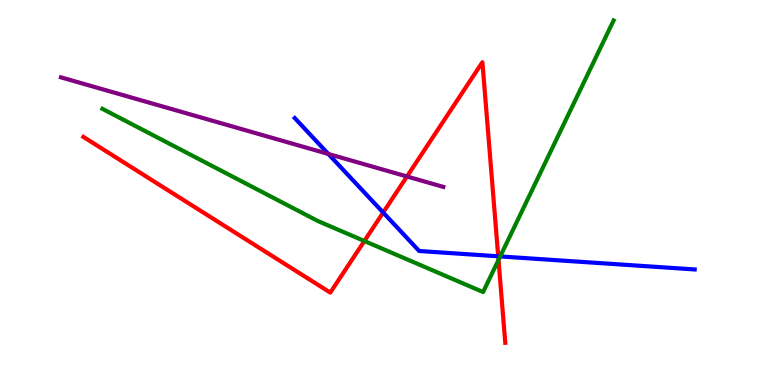[{'lines': ['blue', 'red'], 'intersections': [{'x': 4.94, 'y': 4.48}, {'x': 6.43, 'y': 3.34}]}, {'lines': ['green', 'red'], 'intersections': [{'x': 4.7, 'y': 3.74}, {'x': 6.43, 'y': 3.25}]}, {'lines': ['purple', 'red'], 'intersections': [{'x': 5.25, 'y': 5.42}]}, {'lines': ['blue', 'green'], 'intersections': [{'x': 6.45, 'y': 3.34}]}, {'lines': ['blue', 'purple'], 'intersections': [{'x': 4.24, 'y': 6.0}]}, {'lines': ['green', 'purple'], 'intersections': []}]